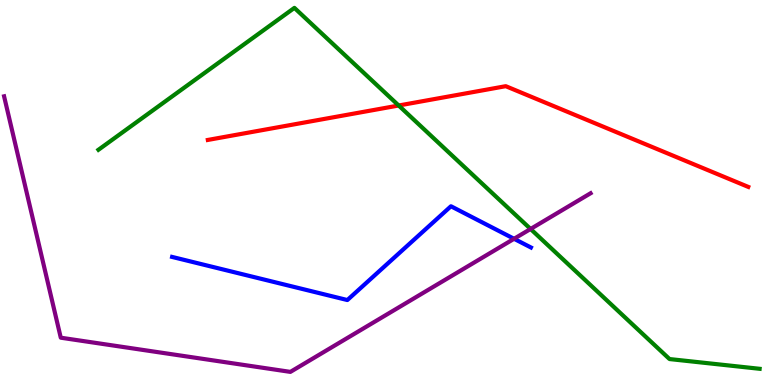[{'lines': ['blue', 'red'], 'intersections': []}, {'lines': ['green', 'red'], 'intersections': [{'x': 5.14, 'y': 7.26}]}, {'lines': ['purple', 'red'], 'intersections': []}, {'lines': ['blue', 'green'], 'intersections': []}, {'lines': ['blue', 'purple'], 'intersections': [{'x': 6.63, 'y': 3.8}]}, {'lines': ['green', 'purple'], 'intersections': [{'x': 6.85, 'y': 4.05}]}]